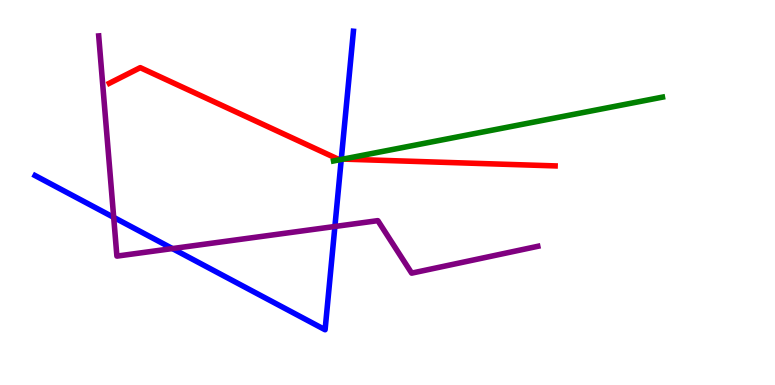[{'lines': ['blue', 'red'], 'intersections': [{'x': 4.4, 'y': 5.87}]}, {'lines': ['green', 'red'], 'intersections': [{'x': 4.43, 'y': 5.87}]}, {'lines': ['purple', 'red'], 'intersections': []}, {'lines': ['blue', 'green'], 'intersections': [{'x': 4.4, 'y': 5.86}]}, {'lines': ['blue', 'purple'], 'intersections': [{'x': 1.47, 'y': 4.35}, {'x': 2.22, 'y': 3.54}, {'x': 4.32, 'y': 4.12}]}, {'lines': ['green', 'purple'], 'intersections': []}]